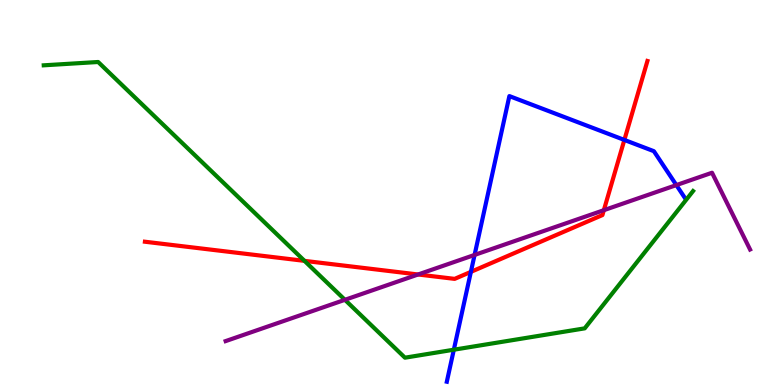[{'lines': ['blue', 'red'], 'intersections': [{'x': 6.08, 'y': 2.94}, {'x': 8.06, 'y': 6.37}]}, {'lines': ['green', 'red'], 'intersections': [{'x': 3.93, 'y': 3.22}]}, {'lines': ['purple', 'red'], 'intersections': [{'x': 5.39, 'y': 2.87}, {'x': 7.79, 'y': 4.54}]}, {'lines': ['blue', 'green'], 'intersections': [{'x': 5.86, 'y': 0.917}]}, {'lines': ['blue', 'purple'], 'intersections': [{'x': 6.12, 'y': 3.38}, {'x': 8.73, 'y': 5.19}]}, {'lines': ['green', 'purple'], 'intersections': [{'x': 4.45, 'y': 2.21}]}]